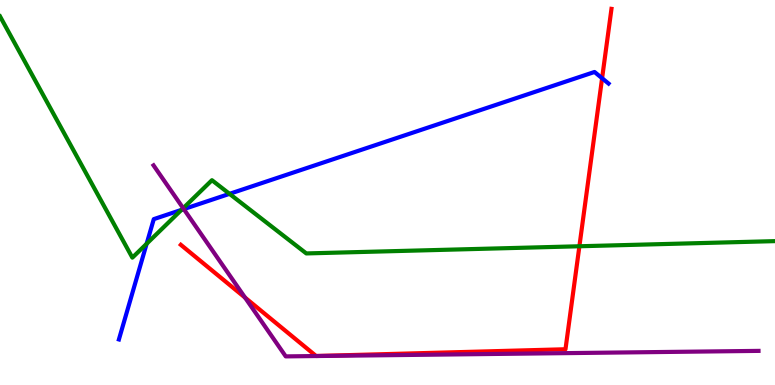[{'lines': ['blue', 'red'], 'intersections': [{'x': 7.77, 'y': 7.97}]}, {'lines': ['green', 'red'], 'intersections': [{'x': 7.48, 'y': 3.6}]}, {'lines': ['purple', 'red'], 'intersections': [{'x': 3.16, 'y': 2.27}]}, {'lines': ['blue', 'green'], 'intersections': [{'x': 1.89, 'y': 3.67}, {'x': 2.34, 'y': 4.55}, {'x': 2.96, 'y': 4.97}]}, {'lines': ['blue', 'purple'], 'intersections': [{'x': 2.37, 'y': 4.57}]}, {'lines': ['green', 'purple'], 'intersections': [{'x': 2.36, 'y': 4.59}]}]